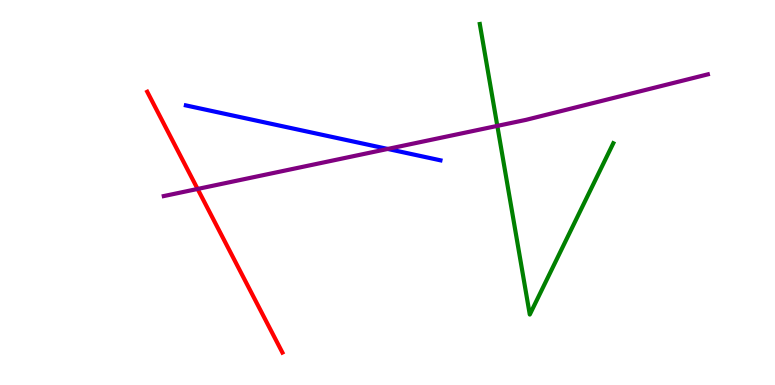[{'lines': ['blue', 'red'], 'intersections': []}, {'lines': ['green', 'red'], 'intersections': []}, {'lines': ['purple', 'red'], 'intersections': [{'x': 2.55, 'y': 5.09}]}, {'lines': ['blue', 'green'], 'intersections': []}, {'lines': ['blue', 'purple'], 'intersections': [{'x': 5.0, 'y': 6.13}]}, {'lines': ['green', 'purple'], 'intersections': [{'x': 6.42, 'y': 6.73}]}]